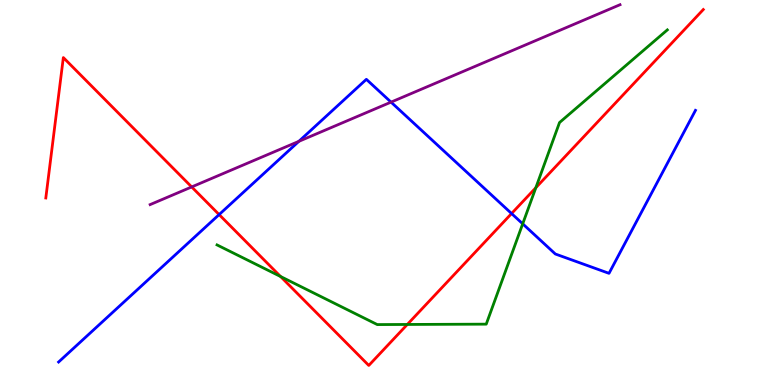[{'lines': ['blue', 'red'], 'intersections': [{'x': 2.83, 'y': 4.43}, {'x': 6.6, 'y': 4.45}]}, {'lines': ['green', 'red'], 'intersections': [{'x': 3.62, 'y': 2.82}, {'x': 5.26, 'y': 1.57}, {'x': 6.91, 'y': 5.12}]}, {'lines': ['purple', 'red'], 'intersections': [{'x': 2.47, 'y': 5.14}]}, {'lines': ['blue', 'green'], 'intersections': [{'x': 6.74, 'y': 4.19}]}, {'lines': ['blue', 'purple'], 'intersections': [{'x': 3.86, 'y': 6.33}, {'x': 5.05, 'y': 7.35}]}, {'lines': ['green', 'purple'], 'intersections': []}]